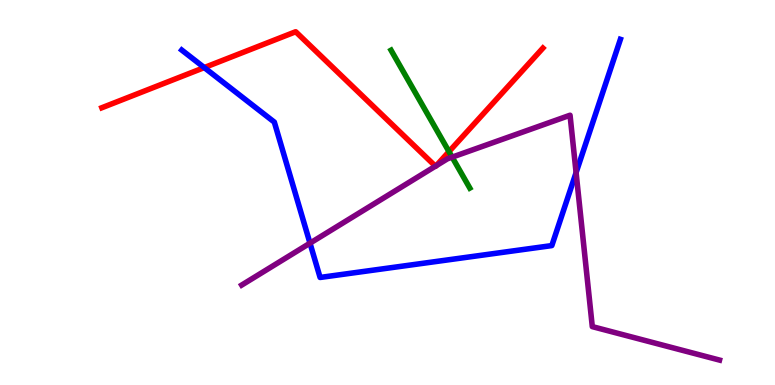[{'lines': ['blue', 'red'], 'intersections': [{'x': 2.64, 'y': 8.24}]}, {'lines': ['green', 'red'], 'intersections': [{'x': 5.79, 'y': 6.06}]}, {'lines': ['purple', 'red'], 'intersections': [{'x': 5.62, 'y': 5.68}, {'x': 5.63, 'y': 5.7}]}, {'lines': ['blue', 'green'], 'intersections': []}, {'lines': ['blue', 'purple'], 'intersections': [{'x': 4.0, 'y': 3.68}, {'x': 7.43, 'y': 5.52}]}, {'lines': ['green', 'purple'], 'intersections': [{'x': 5.83, 'y': 5.92}]}]